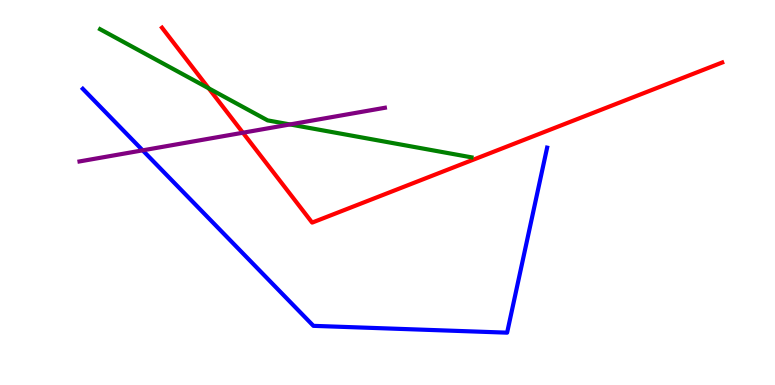[{'lines': ['blue', 'red'], 'intersections': []}, {'lines': ['green', 'red'], 'intersections': [{'x': 2.69, 'y': 7.71}]}, {'lines': ['purple', 'red'], 'intersections': [{'x': 3.13, 'y': 6.55}]}, {'lines': ['blue', 'green'], 'intersections': []}, {'lines': ['blue', 'purple'], 'intersections': [{'x': 1.84, 'y': 6.09}]}, {'lines': ['green', 'purple'], 'intersections': [{'x': 3.74, 'y': 6.77}]}]